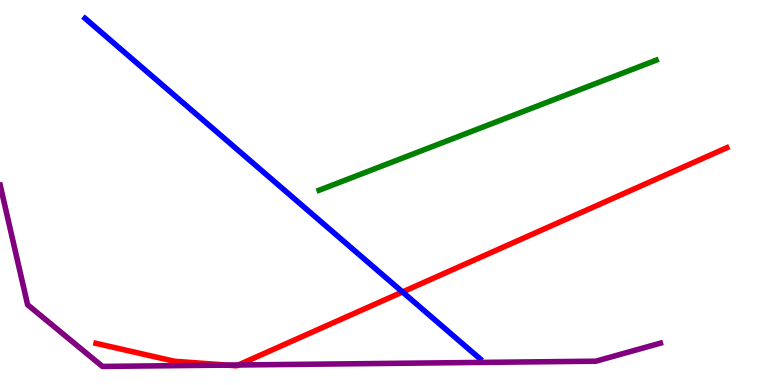[{'lines': ['blue', 'red'], 'intersections': [{'x': 5.19, 'y': 2.42}]}, {'lines': ['green', 'red'], 'intersections': []}, {'lines': ['purple', 'red'], 'intersections': [{'x': 2.93, 'y': 0.517}, {'x': 3.07, 'y': 0.52}]}, {'lines': ['blue', 'green'], 'intersections': []}, {'lines': ['blue', 'purple'], 'intersections': []}, {'lines': ['green', 'purple'], 'intersections': []}]